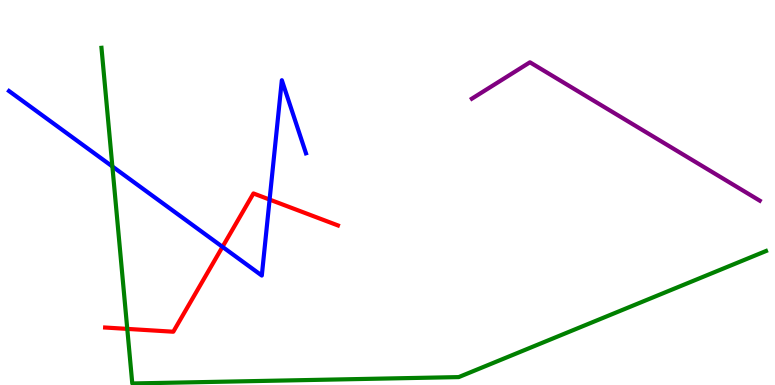[{'lines': ['blue', 'red'], 'intersections': [{'x': 2.87, 'y': 3.59}, {'x': 3.48, 'y': 4.82}]}, {'lines': ['green', 'red'], 'intersections': [{'x': 1.64, 'y': 1.46}]}, {'lines': ['purple', 'red'], 'intersections': []}, {'lines': ['blue', 'green'], 'intersections': [{'x': 1.45, 'y': 5.68}]}, {'lines': ['blue', 'purple'], 'intersections': []}, {'lines': ['green', 'purple'], 'intersections': []}]